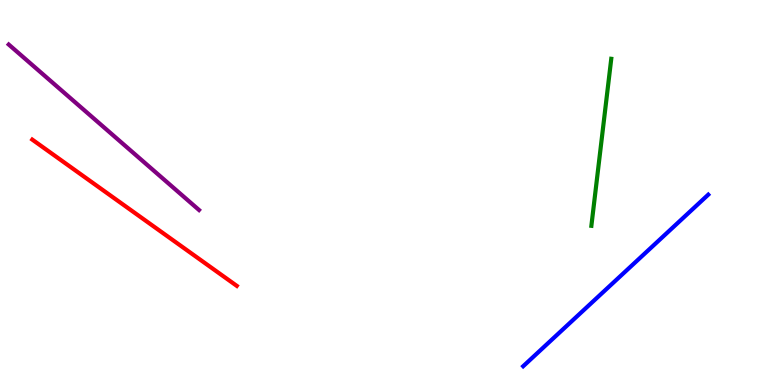[{'lines': ['blue', 'red'], 'intersections': []}, {'lines': ['green', 'red'], 'intersections': []}, {'lines': ['purple', 'red'], 'intersections': []}, {'lines': ['blue', 'green'], 'intersections': []}, {'lines': ['blue', 'purple'], 'intersections': []}, {'lines': ['green', 'purple'], 'intersections': []}]